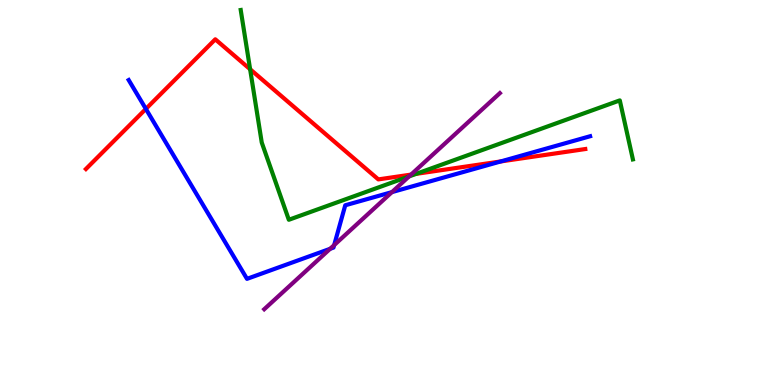[{'lines': ['blue', 'red'], 'intersections': [{'x': 1.88, 'y': 7.17}, {'x': 6.46, 'y': 5.81}]}, {'lines': ['green', 'red'], 'intersections': [{'x': 3.23, 'y': 8.2}, {'x': 5.37, 'y': 5.48}]}, {'lines': ['purple', 'red'], 'intersections': [{'x': 5.3, 'y': 5.46}]}, {'lines': ['blue', 'green'], 'intersections': []}, {'lines': ['blue', 'purple'], 'intersections': [{'x': 4.26, 'y': 3.54}, {'x': 4.31, 'y': 3.63}, {'x': 5.06, 'y': 5.01}]}, {'lines': ['green', 'purple'], 'intersections': [{'x': 5.28, 'y': 5.42}]}]